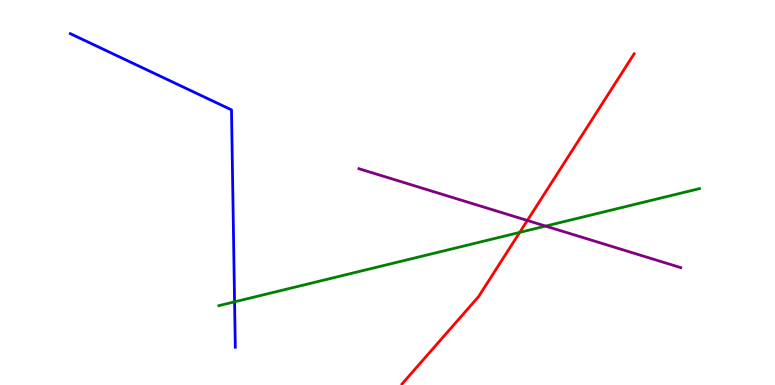[{'lines': ['blue', 'red'], 'intersections': []}, {'lines': ['green', 'red'], 'intersections': [{'x': 6.71, 'y': 3.96}]}, {'lines': ['purple', 'red'], 'intersections': [{'x': 6.8, 'y': 4.27}]}, {'lines': ['blue', 'green'], 'intersections': [{'x': 3.03, 'y': 2.16}]}, {'lines': ['blue', 'purple'], 'intersections': []}, {'lines': ['green', 'purple'], 'intersections': [{'x': 7.04, 'y': 4.13}]}]